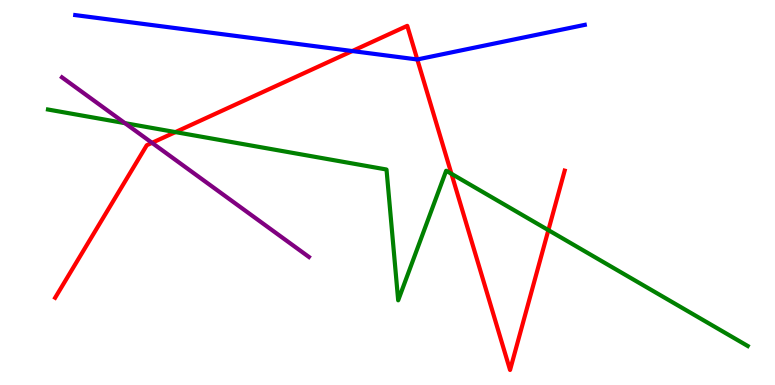[{'lines': ['blue', 'red'], 'intersections': [{'x': 4.55, 'y': 8.67}, {'x': 5.38, 'y': 8.46}]}, {'lines': ['green', 'red'], 'intersections': [{'x': 2.26, 'y': 6.57}, {'x': 5.83, 'y': 5.49}, {'x': 7.08, 'y': 4.02}]}, {'lines': ['purple', 'red'], 'intersections': [{'x': 1.96, 'y': 6.29}]}, {'lines': ['blue', 'green'], 'intersections': []}, {'lines': ['blue', 'purple'], 'intersections': []}, {'lines': ['green', 'purple'], 'intersections': [{'x': 1.61, 'y': 6.8}]}]